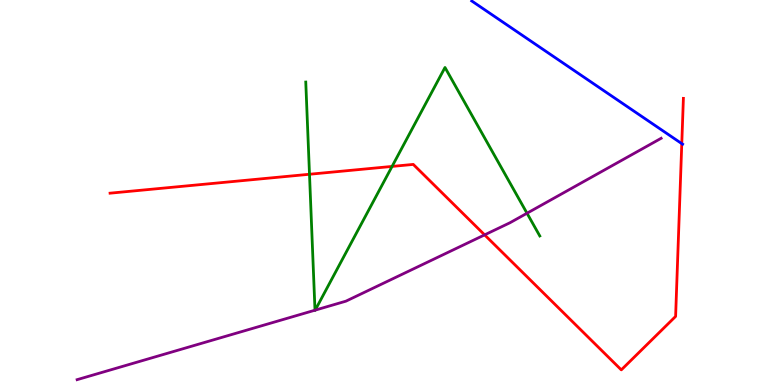[{'lines': ['blue', 'red'], 'intersections': [{'x': 8.8, 'y': 6.27}]}, {'lines': ['green', 'red'], 'intersections': [{'x': 3.99, 'y': 5.47}, {'x': 5.06, 'y': 5.68}]}, {'lines': ['purple', 'red'], 'intersections': [{'x': 6.25, 'y': 3.9}]}, {'lines': ['blue', 'green'], 'intersections': []}, {'lines': ['blue', 'purple'], 'intersections': []}, {'lines': ['green', 'purple'], 'intersections': [{'x': 4.06, 'y': 1.94}, {'x': 4.07, 'y': 1.94}, {'x': 6.8, 'y': 4.46}]}]